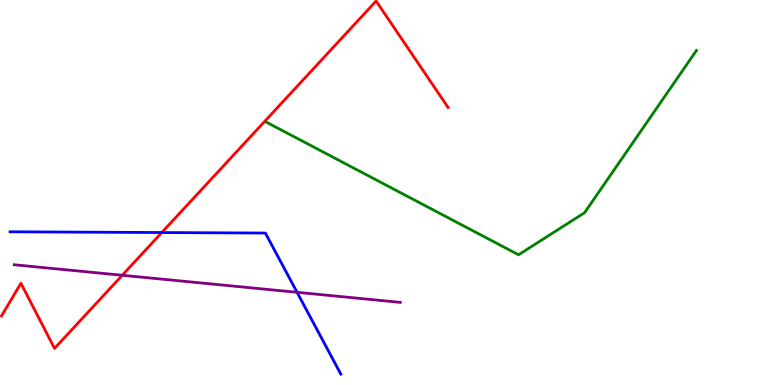[{'lines': ['blue', 'red'], 'intersections': [{'x': 2.09, 'y': 3.96}]}, {'lines': ['green', 'red'], 'intersections': []}, {'lines': ['purple', 'red'], 'intersections': [{'x': 1.58, 'y': 2.85}]}, {'lines': ['blue', 'green'], 'intersections': []}, {'lines': ['blue', 'purple'], 'intersections': [{'x': 3.83, 'y': 2.41}]}, {'lines': ['green', 'purple'], 'intersections': []}]